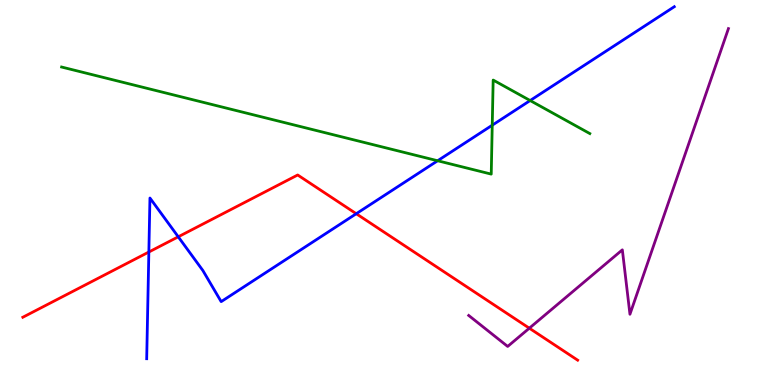[{'lines': ['blue', 'red'], 'intersections': [{'x': 1.92, 'y': 3.45}, {'x': 2.3, 'y': 3.85}, {'x': 4.6, 'y': 4.45}]}, {'lines': ['green', 'red'], 'intersections': []}, {'lines': ['purple', 'red'], 'intersections': [{'x': 6.83, 'y': 1.48}]}, {'lines': ['blue', 'green'], 'intersections': [{'x': 5.65, 'y': 5.82}, {'x': 6.35, 'y': 6.75}, {'x': 6.84, 'y': 7.39}]}, {'lines': ['blue', 'purple'], 'intersections': []}, {'lines': ['green', 'purple'], 'intersections': []}]